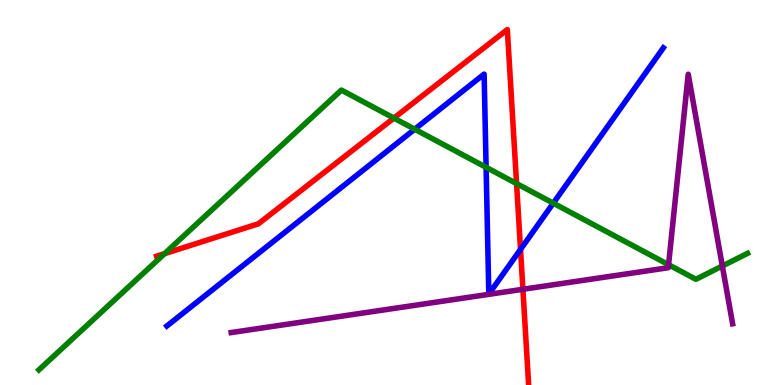[{'lines': ['blue', 'red'], 'intersections': [{'x': 6.72, 'y': 3.52}]}, {'lines': ['green', 'red'], 'intersections': [{'x': 2.12, 'y': 3.41}, {'x': 5.08, 'y': 6.93}, {'x': 6.67, 'y': 5.23}]}, {'lines': ['purple', 'red'], 'intersections': [{'x': 6.75, 'y': 2.49}]}, {'lines': ['blue', 'green'], 'intersections': [{'x': 5.35, 'y': 6.64}, {'x': 6.27, 'y': 5.65}, {'x': 7.14, 'y': 4.72}]}, {'lines': ['blue', 'purple'], 'intersections': []}, {'lines': ['green', 'purple'], 'intersections': [{'x': 8.63, 'y': 3.12}, {'x': 9.32, 'y': 3.09}]}]